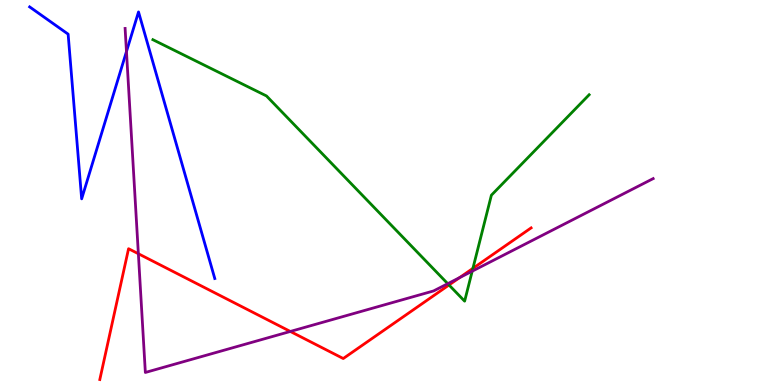[{'lines': ['blue', 'red'], 'intersections': []}, {'lines': ['green', 'red'], 'intersections': [{'x': 5.79, 'y': 2.6}, {'x': 6.1, 'y': 3.03}]}, {'lines': ['purple', 'red'], 'intersections': [{'x': 1.79, 'y': 3.41}, {'x': 3.75, 'y': 1.39}, {'x': 5.93, 'y': 2.79}]}, {'lines': ['blue', 'green'], 'intersections': []}, {'lines': ['blue', 'purple'], 'intersections': [{'x': 1.63, 'y': 8.66}]}, {'lines': ['green', 'purple'], 'intersections': [{'x': 5.78, 'y': 2.63}, {'x': 6.09, 'y': 2.96}]}]